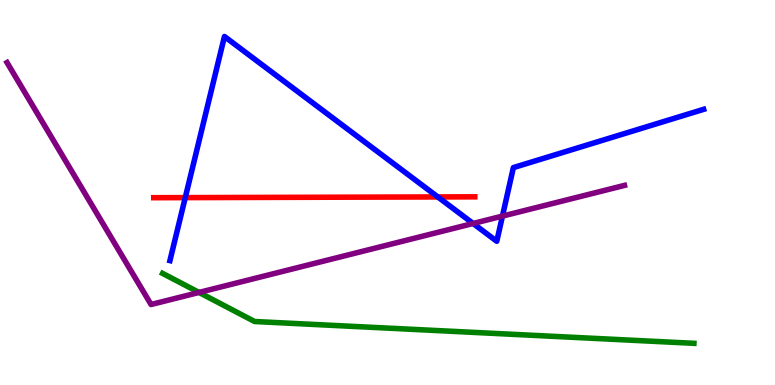[{'lines': ['blue', 'red'], 'intersections': [{'x': 2.39, 'y': 4.87}, {'x': 5.65, 'y': 4.88}]}, {'lines': ['green', 'red'], 'intersections': []}, {'lines': ['purple', 'red'], 'intersections': []}, {'lines': ['blue', 'green'], 'intersections': []}, {'lines': ['blue', 'purple'], 'intersections': [{'x': 6.1, 'y': 4.2}, {'x': 6.48, 'y': 4.39}]}, {'lines': ['green', 'purple'], 'intersections': [{'x': 2.57, 'y': 2.4}]}]